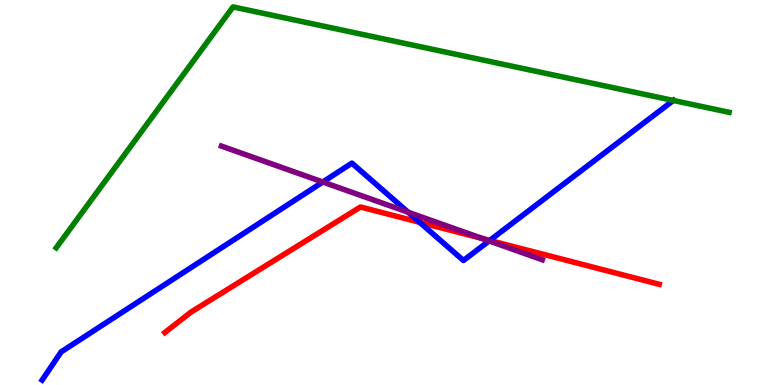[{'lines': ['blue', 'red'], 'intersections': [{'x': 5.42, 'y': 4.23}, {'x': 6.32, 'y': 3.75}]}, {'lines': ['green', 'red'], 'intersections': []}, {'lines': ['purple', 'red'], 'intersections': [{'x': 6.23, 'y': 3.8}]}, {'lines': ['blue', 'green'], 'intersections': [{'x': 8.69, 'y': 7.39}]}, {'lines': ['blue', 'purple'], 'intersections': [{'x': 4.17, 'y': 5.27}, {'x': 5.27, 'y': 4.49}, {'x': 6.31, 'y': 3.74}]}, {'lines': ['green', 'purple'], 'intersections': []}]